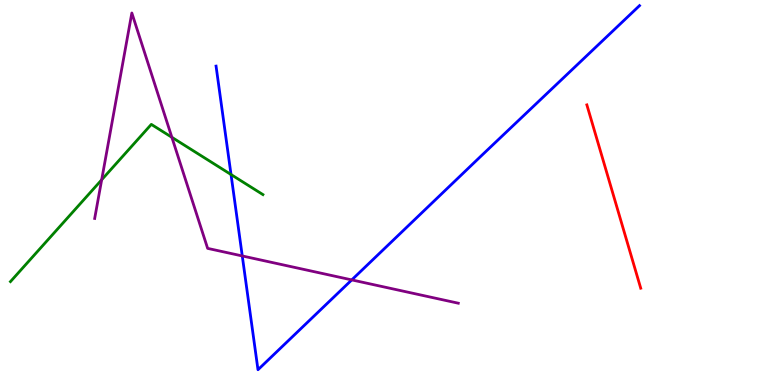[{'lines': ['blue', 'red'], 'intersections': []}, {'lines': ['green', 'red'], 'intersections': []}, {'lines': ['purple', 'red'], 'intersections': []}, {'lines': ['blue', 'green'], 'intersections': [{'x': 2.98, 'y': 5.47}]}, {'lines': ['blue', 'purple'], 'intersections': [{'x': 3.13, 'y': 3.35}, {'x': 4.54, 'y': 2.73}]}, {'lines': ['green', 'purple'], 'intersections': [{'x': 1.31, 'y': 5.33}, {'x': 2.22, 'y': 6.43}]}]